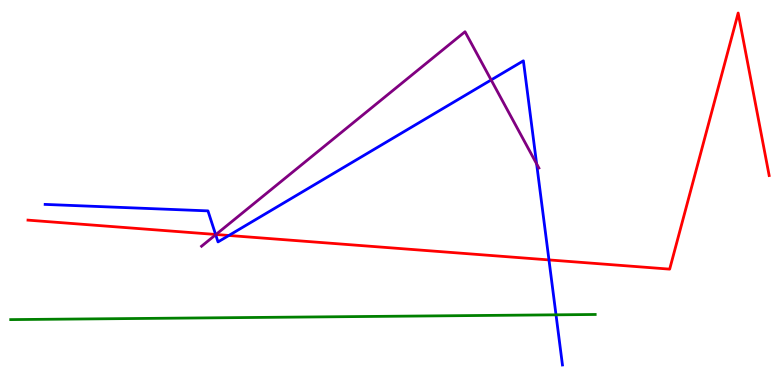[{'lines': ['blue', 'red'], 'intersections': [{'x': 2.78, 'y': 3.91}, {'x': 2.95, 'y': 3.88}, {'x': 7.08, 'y': 3.25}]}, {'lines': ['green', 'red'], 'intersections': []}, {'lines': ['purple', 'red'], 'intersections': [{'x': 2.79, 'y': 3.91}]}, {'lines': ['blue', 'green'], 'intersections': [{'x': 7.17, 'y': 1.82}]}, {'lines': ['blue', 'purple'], 'intersections': [{'x': 2.78, 'y': 3.9}, {'x': 6.34, 'y': 7.92}, {'x': 6.92, 'y': 5.74}]}, {'lines': ['green', 'purple'], 'intersections': []}]